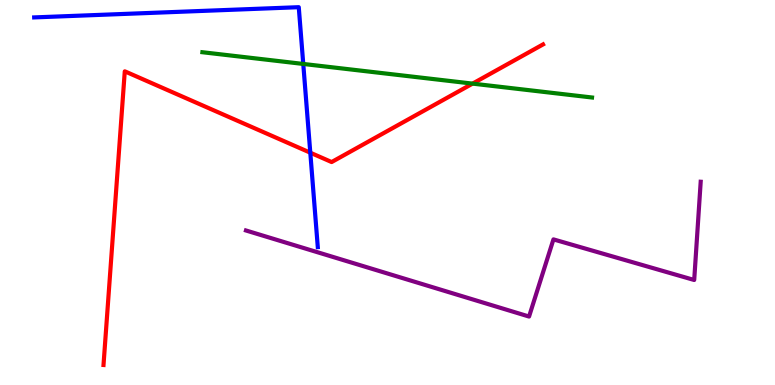[{'lines': ['blue', 'red'], 'intersections': [{'x': 4.0, 'y': 6.03}]}, {'lines': ['green', 'red'], 'intersections': [{'x': 6.1, 'y': 7.83}]}, {'lines': ['purple', 'red'], 'intersections': []}, {'lines': ['blue', 'green'], 'intersections': [{'x': 3.91, 'y': 8.34}]}, {'lines': ['blue', 'purple'], 'intersections': []}, {'lines': ['green', 'purple'], 'intersections': []}]